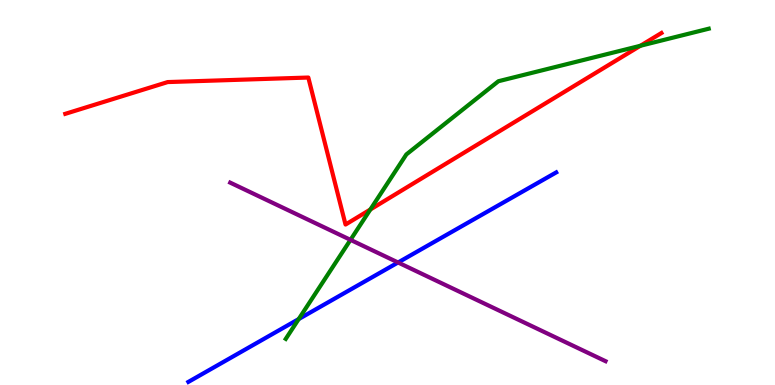[{'lines': ['blue', 'red'], 'intersections': []}, {'lines': ['green', 'red'], 'intersections': [{'x': 4.78, 'y': 4.56}, {'x': 8.26, 'y': 8.81}]}, {'lines': ['purple', 'red'], 'intersections': []}, {'lines': ['blue', 'green'], 'intersections': [{'x': 3.85, 'y': 1.71}]}, {'lines': ['blue', 'purple'], 'intersections': [{'x': 5.14, 'y': 3.18}]}, {'lines': ['green', 'purple'], 'intersections': [{'x': 4.52, 'y': 3.77}]}]